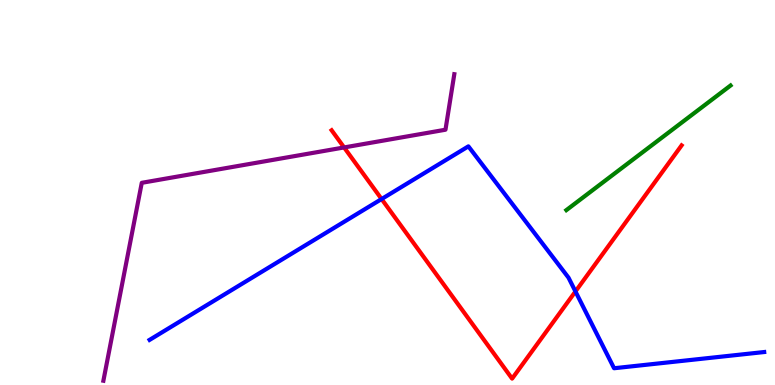[{'lines': ['blue', 'red'], 'intersections': [{'x': 4.92, 'y': 4.83}, {'x': 7.43, 'y': 2.43}]}, {'lines': ['green', 'red'], 'intersections': []}, {'lines': ['purple', 'red'], 'intersections': [{'x': 4.44, 'y': 6.17}]}, {'lines': ['blue', 'green'], 'intersections': []}, {'lines': ['blue', 'purple'], 'intersections': []}, {'lines': ['green', 'purple'], 'intersections': []}]